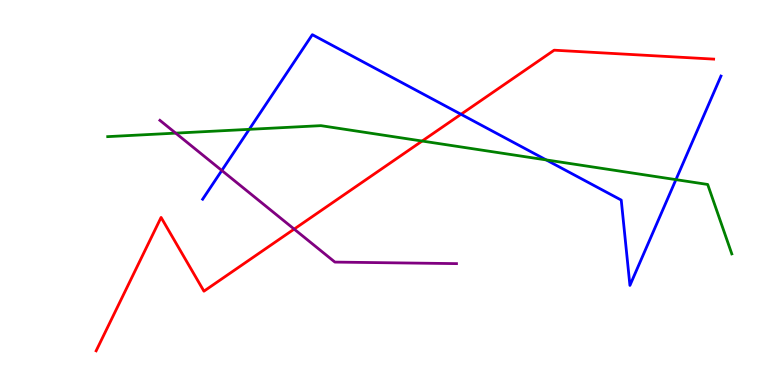[{'lines': ['blue', 'red'], 'intersections': [{'x': 5.95, 'y': 7.03}]}, {'lines': ['green', 'red'], 'intersections': [{'x': 5.45, 'y': 6.34}]}, {'lines': ['purple', 'red'], 'intersections': [{'x': 3.8, 'y': 4.05}]}, {'lines': ['blue', 'green'], 'intersections': [{'x': 3.22, 'y': 6.64}, {'x': 7.05, 'y': 5.85}, {'x': 8.72, 'y': 5.33}]}, {'lines': ['blue', 'purple'], 'intersections': [{'x': 2.86, 'y': 5.57}]}, {'lines': ['green', 'purple'], 'intersections': [{'x': 2.27, 'y': 6.54}]}]